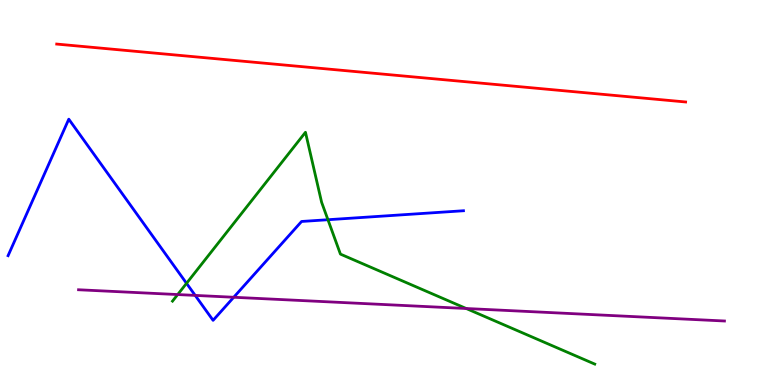[{'lines': ['blue', 'red'], 'intersections': []}, {'lines': ['green', 'red'], 'intersections': []}, {'lines': ['purple', 'red'], 'intersections': []}, {'lines': ['blue', 'green'], 'intersections': [{'x': 2.41, 'y': 2.64}, {'x': 4.23, 'y': 4.29}]}, {'lines': ['blue', 'purple'], 'intersections': [{'x': 2.52, 'y': 2.33}, {'x': 3.02, 'y': 2.28}]}, {'lines': ['green', 'purple'], 'intersections': [{'x': 2.29, 'y': 2.35}, {'x': 6.02, 'y': 1.99}]}]